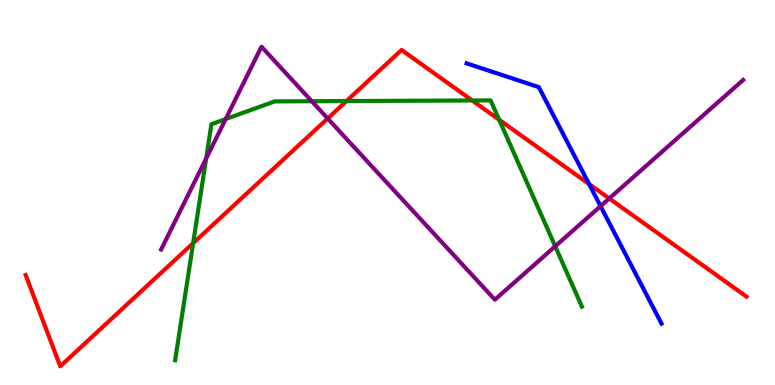[{'lines': ['blue', 'red'], 'intersections': [{'x': 7.6, 'y': 5.22}]}, {'lines': ['green', 'red'], 'intersections': [{'x': 2.49, 'y': 3.68}, {'x': 4.47, 'y': 7.38}, {'x': 6.09, 'y': 7.39}, {'x': 6.44, 'y': 6.89}]}, {'lines': ['purple', 'red'], 'intersections': [{'x': 4.23, 'y': 6.92}, {'x': 7.86, 'y': 4.85}]}, {'lines': ['blue', 'green'], 'intersections': []}, {'lines': ['blue', 'purple'], 'intersections': [{'x': 7.75, 'y': 4.65}]}, {'lines': ['green', 'purple'], 'intersections': [{'x': 2.66, 'y': 5.88}, {'x': 2.91, 'y': 6.91}, {'x': 4.02, 'y': 7.37}, {'x': 7.16, 'y': 3.6}]}]